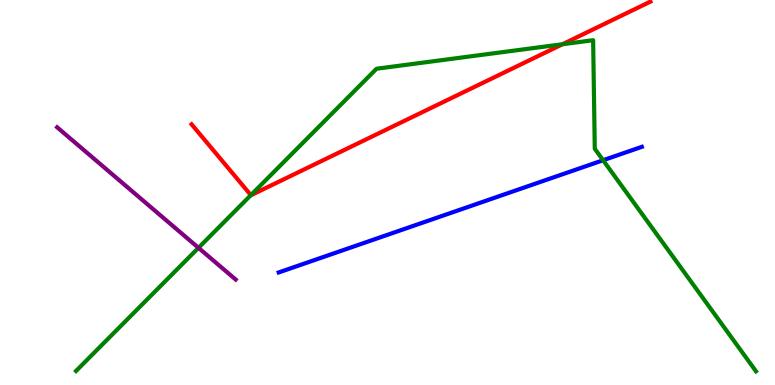[{'lines': ['blue', 'red'], 'intersections': []}, {'lines': ['green', 'red'], 'intersections': [{'x': 3.24, 'y': 4.93}, {'x': 7.26, 'y': 8.85}]}, {'lines': ['purple', 'red'], 'intersections': []}, {'lines': ['blue', 'green'], 'intersections': [{'x': 7.78, 'y': 5.84}]}, {'lines': ['blue', 'purple'], 'intersections': []}, {'lines': ['green', 'purple'], 'intersections': [{'x': 2.56, 'y': 3.56}]}]